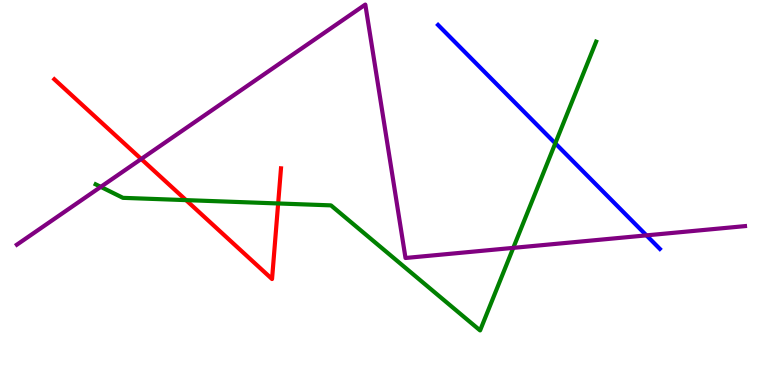[{'lines': ['blue', 'red'], 'intersections': []}, {'lines': ['green', 'red'], 'intersections': [{'x': 2.4, 'y': 4.8}, {'x': 3.59, 'y': 4.72}]}, {'lines': ['purple', 'red'], 'intersections': [{'x': 1.82, 'y': 5.87}]}, {'lines': ['blue', 'green'], 'intersections': [{'x': 7.16, 'y': 6.28}]}, {'lines': ['blue', 'purple'], 'intersections': [{'x': 8.34, 'y': 3.89}]}, {'lines': ['green', 'purple'], 'intersections': [{'x': 1.3, 'y': 5.15}, {'x': 6.62, 'y': 3.56}]}]